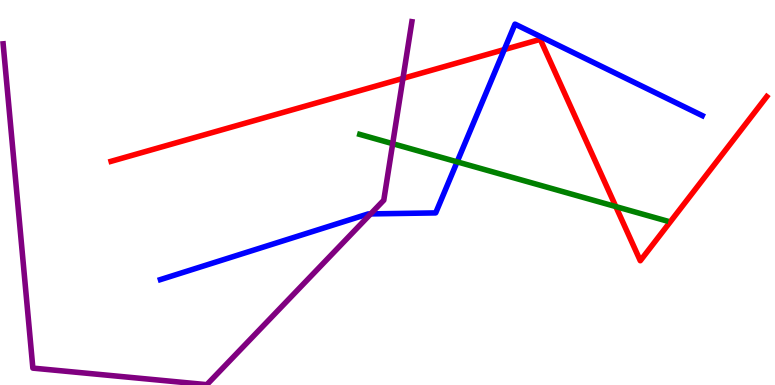[{'lines': ['blue', 'red'], 'intersections': [{'x': 6.51, 'y': 8.71}]}, {'lines': ['green', 'red'], 'intersections': [{'x': 7.95, 'y': 4.63}]}, {'lines': ['purple', 'red'], 'intersections': [{'x': 5.2, 'y': 7.96}]}, {'lines': ['blue', 'green'], 'intersections': [{'x': 5.9, 'y': 5.8}]}, {'lines': ['blue', 'purple'], 'intersections': [{'x': 4.78, 'y': 4.44}]}, {'lines': ['green', 'purple'], 'intersections': [{'x': 5.07, 'y': 6.27}]}]